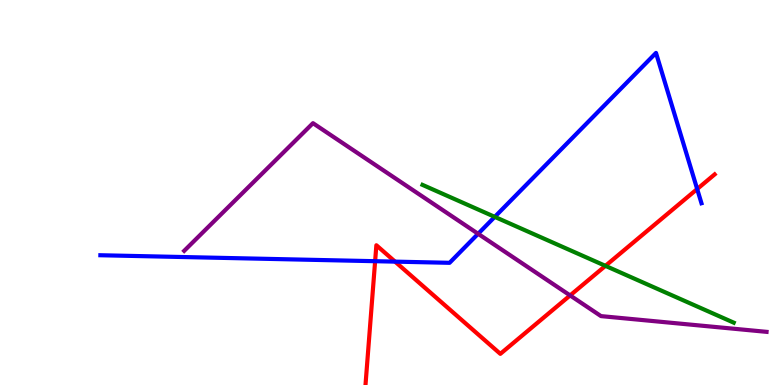[{'lines': ['blue', 'red'], 'intersections': [{'x': 4.84, 'y': 3.22}, {'x': 5.1, 'y': 3.2}, {'x': 9.0, 'y': 5.09}]}, {'lines': ['green', 'red'], 'intersections': [{'x': 7.81, 'y': 3.09}]}, {'lines': ['purple', 'red'], 'intersections': [{'x': 7.36, 'y': 2.33}]}, {'lines': ['blue', 'green'], 'intersections': [{'x': 6.38, 'y': 4.37}]}, {'lines': ['blue', 'purple'], 'intersections': [{'x': 6.17, 'y': 3.93}]}, {'lines': ['green', 'purple'], 'intersections': []}]